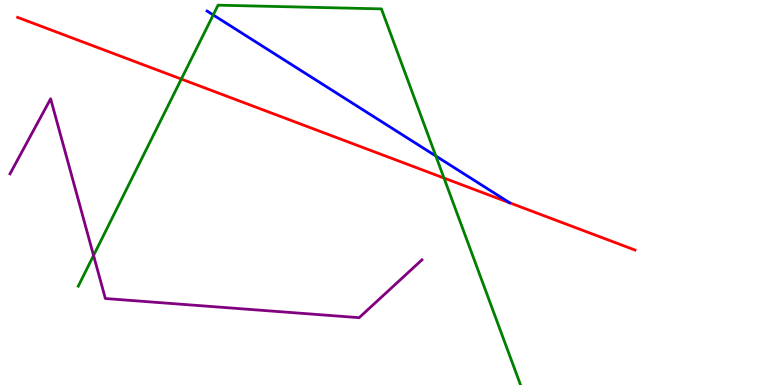[{'lines': ['blue', 'red'], 'intersections': []}, {'lines': ['green', 'red'], 'intersections': [{'x': 2.34, 'y': 7.95}, {'x': 5.73, 'y': 5.38}]}, {'lines': ['purple', 'red'], 'intersections': []}, {'lines': ['blue', 'green'], 'intersections': [{'x': 2.75, 'y': 9.61}, {'x': 5.62, 'y': 5.95}]}, {'lines': ['blue', 'purple'], 'intersections': []}, {'lines': ['green', 'purple'], 'intersections': [{'x': 1.21, 'y': 3.36}]}]